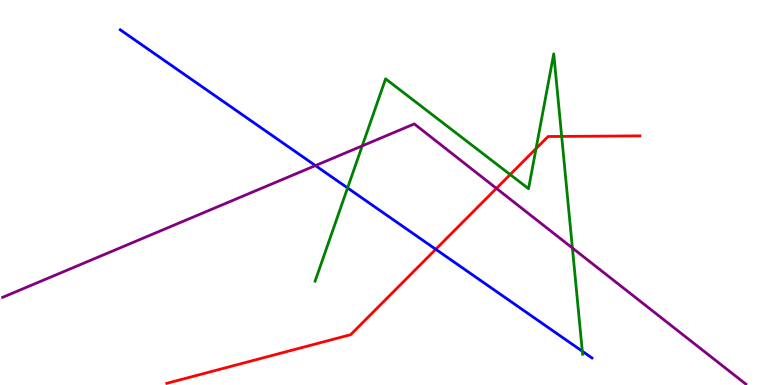[{'lines': ['blue', 'red'], 'intersections': [{'x': 5.62, 'y': 3.53}]}, {'lines': ['green', 'red'], 'intersections': [{'x': 6.58, 'y': 5.47}, {'x': 6.92, 'y': 6.14}, {'x': 7.25, 'y': 6.46}]}, {'lines': ['purple', 'red'], 'intersections': [{'x': 6.41, 'y': 5.11}]}, {'lines': ['blue', 'green'], 'intersections': [{'x': 4.48, 'y': 5.12}, {'x': 7.51, 'y': 0.877}]}, {'lines': ['blue', 'purple'], 'intersections': [{'x': 4.07, 'y': 5.7}]}, {'lines': ['green', 'purple'], 'intersections': [{'x': 4.67, 'y': 6.21}, {'x': 7.39, 'y': 3.56}]}]